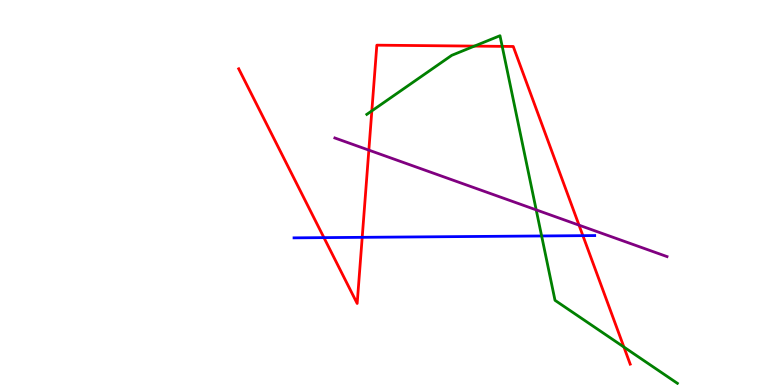[{'lines': ['blue', 'red'], 'intersections': [{'x': 4.18, 'y': 3.83}, {'x': 4.67, 'y': 3.84}, {'x': 7.52, 'y': 3.88}]}, {'lines': ['green', 'red'], 'intersections': [{'x': 4.8, 'y': 7.12}, {'x': 6.12, 'y': 8.8}, {'x': 6.48, 'y': 8.8}, {'x': 8.05, 'y': 0.986}]}, {'lines': ['purple', 'red'], 'intersections': [{'x': 4.76, 'y': 6.1}, {'x': 7.47, 'y': 4.15}]}, {'lines': ['blue', 'green'], 'intersections': [{'x': 6.99, 'y': 3.87}]}, {'lines': ['blue', 'purple'], 'intersections': []}, {'lines': ['green', 'purple'], 'intersections': [{'x': 6.92, 'y': 4.55}]}]